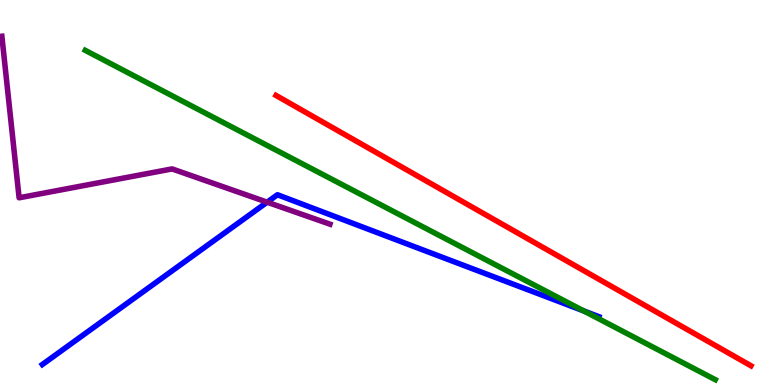[{'lines': ['blue', 'red'], 'intersections': []}, {'lines': ['green', 'red'], 'intersections': []}, {'lines': ['purple', 'red'], 'intersections': []}, {'lines': ['blue', 'green'], 'intersections': [{'x': 7.53, 'y': 1.92}]}, {'lines': ['blue', 'purple'], 'intersections': [{'x': 3.45, 'y': 4.75}]}, {'lines': ['green', 'purple'], 'intersections': []}]